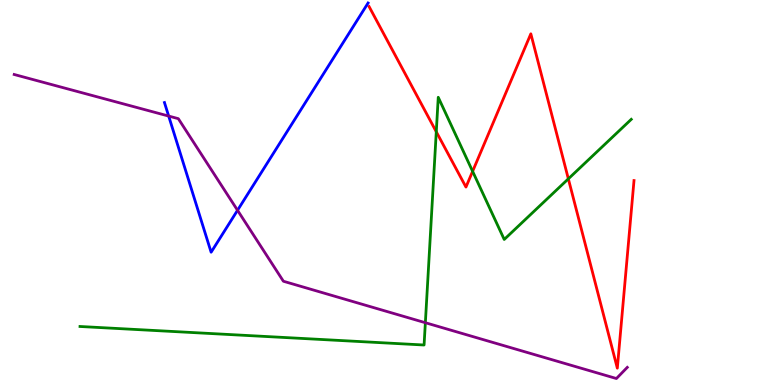[{'lines': ['blue', 'red'], 'intersections': []}, {'lines': ['green', 'red'], 'intersections': [{'x': 5.63, 'y': 6.58}, {'x': 6.1, 'y': 5.55}, {'x': 7.33, 'y': 5.36}]}, {'lines': ['purple', 'red'], 'intersections': []}, {'lines': ['blue', 'green'], 'intersections': []}, {'lines': ['blue', 'purple'], 'intersections': [{'x': 2.18, 'y': 6.99}, {'x': 3.06, 'y': 4.54}]}, {'lines': ['green', 'purple'], 'intersections': [{'x': 5.49, 'y': 1.62}]}]